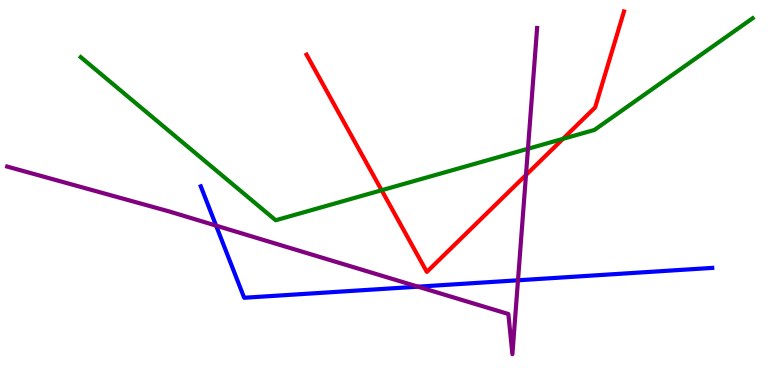[{'lines': ['blue', 'red'], 'intersections': []}, {'lines': ['green', 'red'], 'intersections': [{'x': 4.92, 'y': 5.06}, {'x': 7.26, 'y': 6.39}]}, {'lines': ['purple', 'red'], 'intersections': [{'x': 6.79, 'y': 5.45}]}, {'lines': ['blue', 'green'], 'intersections': []}, {'lines': ['blue', 'purple'], 'intersections': [{'x': 2.79, 'y': 4.14}, {'x': 5.39, 'y': 2.55}, {'x': 6.68, 'y': 2.72}]}, {'lines': ['green', 'purple'], 'intersections': [{'x': 6.81, 'y': 6.14}]}]